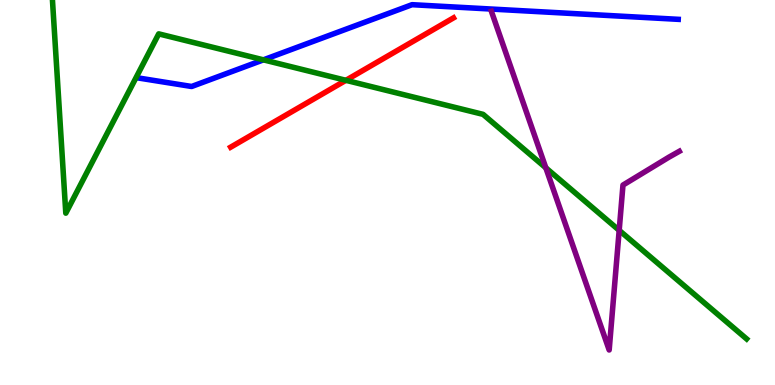[{'lines': ['blue', 'red'], 'intersections': []}, {'lines': ['green', 'red'], 'intersections': [{'x': 4.46, 'y': 7.91}]}, {'lines': ['purple', 'red'], 'intersections': []}, {'lines': ['blue', 'green'], 'intersections': [{'x': 3.4, 'y': 8.45}]}, {'lines': ['blue', 'purple'], 'intersections': []}, {'lines': ['green', 'purple'], 'intersections': [{'x': 7.04, 'y': 5.64}, {'x': 7.99, 'y': 4.02}]}]